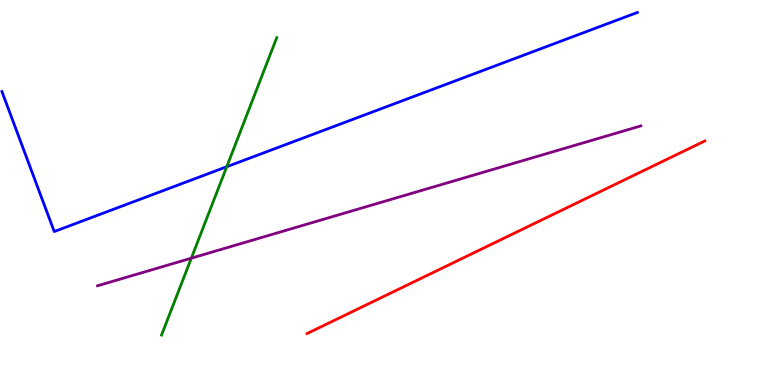[{'lines': ['blue', 'red'], 'intersections': []}, {'lines': ['green', 'red'], 'intersections': []}, {'lines': ['purple', 'red'], 'intersections': []}, {'lines': ['blue', 'green'], 'intersections': [{'x': 2.93, 'y': 5.67}]}, {'lines': ['blue', 'purple'], 'intersections': []}, {'lines': ['green', 'purple'], 'intersections': [{'x': 2.47, 'y': 3.29}]}]